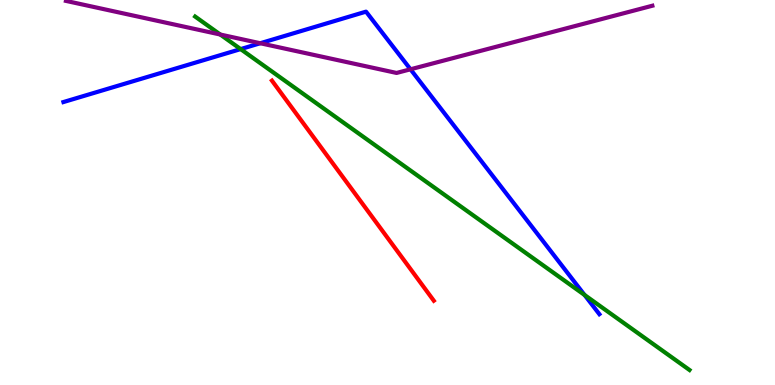[{'lines': ['blue', 'red'], 'intersections': []}, {'lines': ['green', 'red'], 'intersections': []}, {'lines': ['purple', 'red'], 'intersections': []}, {'lines': ['blue', 'green'], 'intersections': [{'x': 3.11, 'y': 8.72}, {'x': 7.54, 'y': 2.34}]}, {'lines': ['blue', 'purple'], 'intersections': [{'x': 3.36, 'y': 8.88}, {'x': 5.3, 'y': 8.2}]}, {'lines': ['green', 'purple'], 'intersections': [{'x': 2.84, 'y': 9.1}]}]